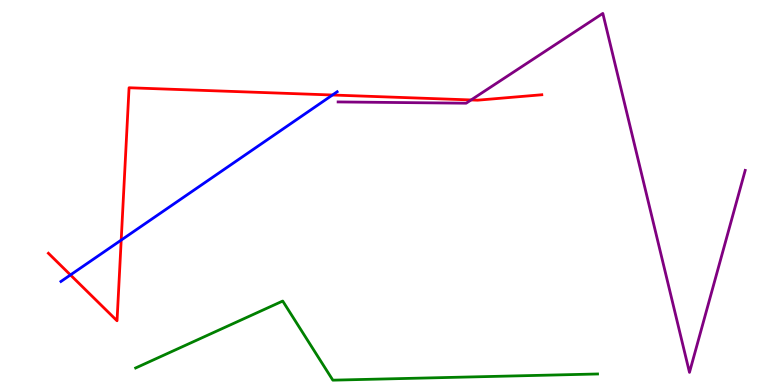[{'lines': ['blue', 'red'], 'intersections': [{'x': 0.909, 'y': 2.86}, {'x': 1.56, 'y': 3.76}, {'x': 4.29, 'y': 7.53}]}, {'lines': ['green', 'red'], 'intersections': []}, {'lines': ['purple', 'red'], 'intersections': [{'x': 6.08, 'y': 7.4}]}, {'lines': ['blue', 'green'], 'intersections': []}, {'lines': ['blue', 'purple'], 'intersections': []}, {'lines': ['green', 'purple'], 'intersections': []}]